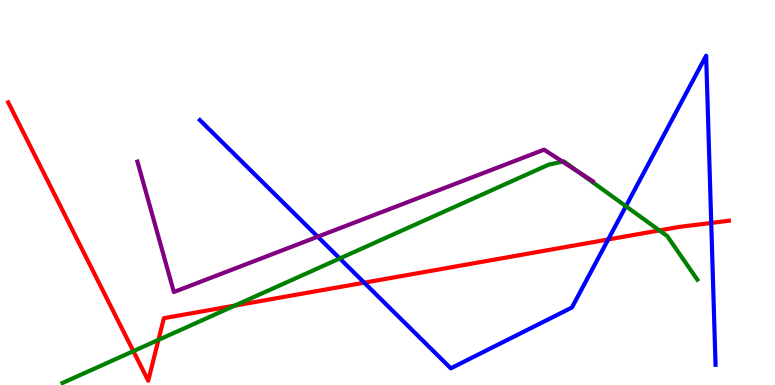[{'lines': ['blue', 'red'], 'intersections': [{'x': 4.7, 'y': 2.66}, {'x': 7.85, 'y': 3.78}, {'x': 9.18, 'y': 4.21}]}, {'lines': ['green', 'red'], 'intersections': [{'x': 1.72, 'y': 0.879}, {'x': 2.04, 'y': 1.17}, {'x': 3.03, 'y': 2.06}, {'x': 8.51, 'y': 4.02}]}, {'lines': ['purple', 'red'], 'intersections': []}, {'lines': ['blue', 'green'], 'intersections': [{'x': 4.38, 'y': 3.29}, {'x': 8.08, 'y': 4.64}]}, {'lines': ['blue', 'purple'], 'intersections': [{'x': 4.1, 'y': 3.85}]}, {'lines': ['green', 'purple'], 'intersections': [{'x': 7.26, 'y': 5.8}, {'x': 7.46, 'y': 5.54}]}]